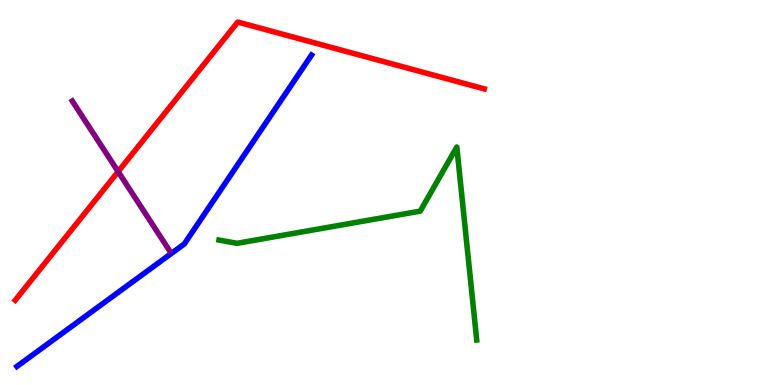[{'lines': ['blue', 'red'], 'intersections': []}, {'lines': ['green', 'red'], 'intersections': []}, {'lines': ['purple', 'red'], 'intersections': [{'x': 1.52, 'y': 5.54}]}, {'lines': ['blue', 'green'], 'intersections': []}, {'lines': ['blue', 'purple'], 'intersections': []}, {'lines': ['green', 'purple'], 'intersections': []}]